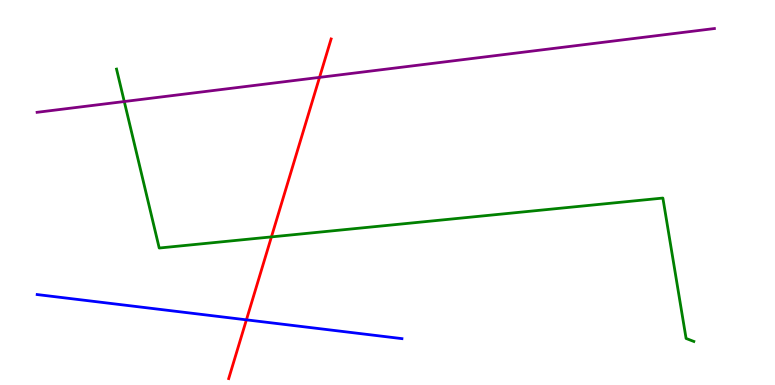[{'lines': ['blue', 'red'], 'intersections': [{'x': 3.18, 'y': 1.69}]}, {'lines': ['green', 'red'], 'intersections': [{'x': 3.5, 'y': 3.85}]}, {'lines': ['purple', 'red'], 'intersections': [{'x': 4.12, 'y': 7.99}]}, {'lines': ['blue', 'green'], 'intersections': []}, {'lines': ['blue', 'purple'], 'intersections': []}, {'lines': ['green', 'purple'], 'intersections': [{'x': 1.6, 'y': 7.36}]}]